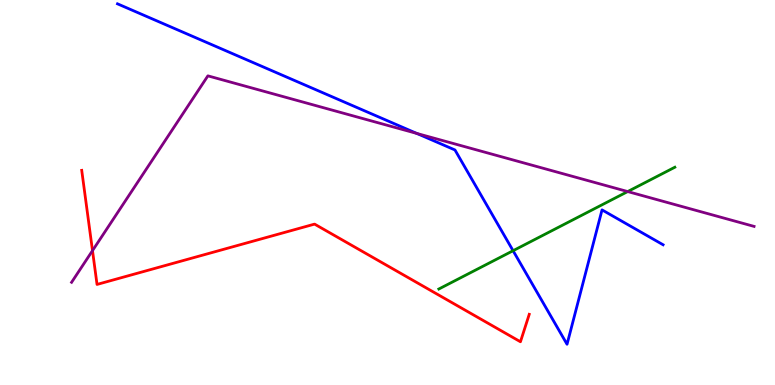[{'lines': ['blue', 'red'], 'intersections': []}, {'lines': ['green', 'red'], 'intersections': []}, {'lines': ['purple', 'red'], 'intersections': [{'x': 1.19, 'y': 3.49}]}, {'lines': ['blue', 'green'], 'intersections': [{'x': 6.62, 'y': 3.49}]}, {'lines': ['blue', 'purple'], 'intersections': [{'x': 5.38, 'y': 6.53}]}, {'lines': ['green', 'purple'], 'intersections': [{'x': 8.1, 'y': 5.02}]}]